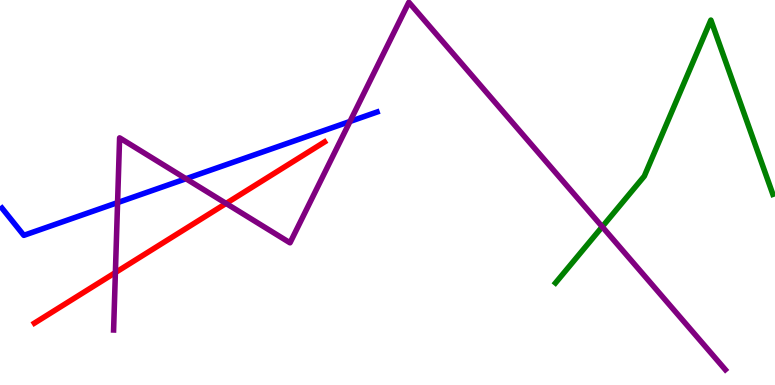[{'lines': ['blue', 'red'], 'intersections': []}, {'lines': ['green', 'red'], 'intersections': []}, {'lines': ['purple', 'red'], 'intersections': [{'x': 1.49, 'y': 2.92}, {'x': 2.92, 'y': 4.72}]}, {'lines': ['blue', 'green'], 'intersections': []}, {'lines': ['blue', 'purple'], 'intersections': [{'x': 1.52, 'y': 4.74}, {'x': 2.4, 'y': 5.36}, {'x': 4.52, 'y': 6.84}]}, {'lines': ['green', 'purple'], 'intersections': [{'x': 7.77, 'y': 4.11}]}]